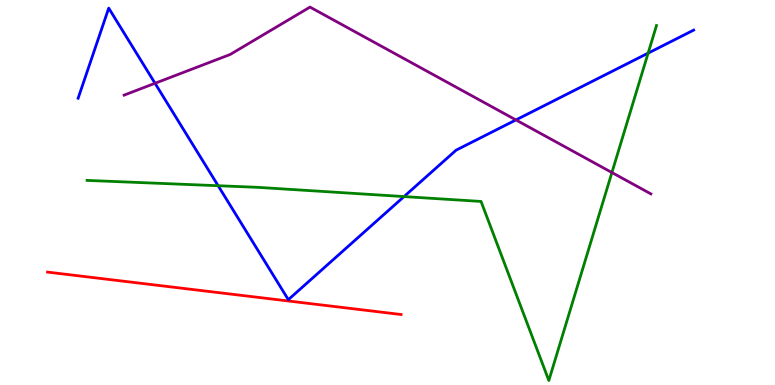[{'lines': ['blue', 'red'], 'intersections': []}, {'lines': ['green', 'red'], 'intersections': []}, {'lines': ['purple', 'red'], 'intersections': []}, {'lines': ['blue', 'green'], 'intersections': [{'x': 2.81, 'y': 5.18}, {'x': 5.21, 'y': 4.89}, {'x': 8.36, 'y': 8.62}]}, {'lines': ['blue', 'purple'], 'intersections': [{'x': 2.0, 'y': 7.84}, {'x': 6.66, 'y': 6.88}]}, {'lines': ['green', 'purple'], 'intersections': [{'x': 7.9, 'y': 5.52}]}]